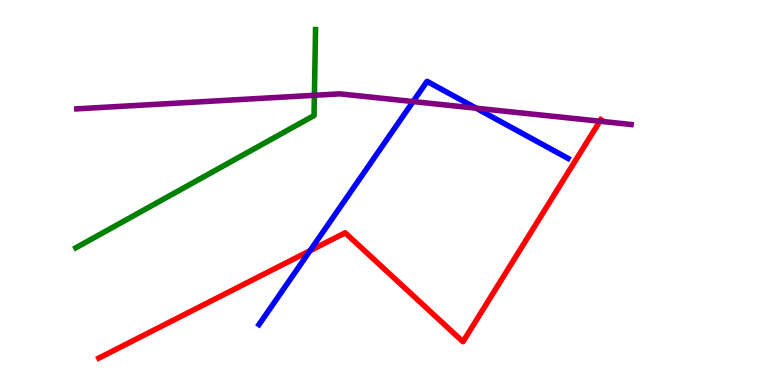[{'lines': ['blue', 'red'], 'intersections': [{'x': 4.0, 'y': 3.49}]}, {'lines': ['green', 'red'], 'intersections': []}, {'lines': ['purple', 'red'], 'intersections': [{'x': 7.74, 'y': 6.85}]}, {'lines': ['blue', 'green'], 'intersections': []}, {'lines': ['blue', 'purple'], 'intersections': [{'x': 5.33, 'y': 7.36}, {'x': 6.14, 'y': 7.19}]}, {'lines': ['green', 'purple'], 'intersections': [{'x': 4.06, 'y': 7.52}]}]